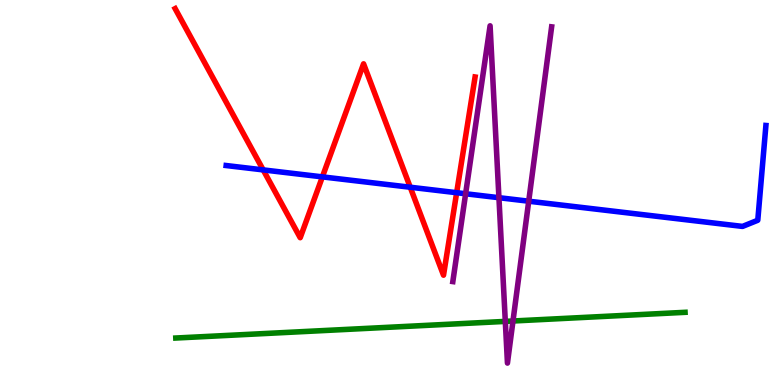[{'lines': ['blue', 'red'], 'intersections': [{'x': 3.4, 'y': 5.59}, {'x': 4.16, 'y': 5.41}, {'x': 5.29, 'y': 5.14}, {'x': 5.89, 'y': 4.99}]}, {'lines': ['green', 'red'], 'intersections': []}, {'lines': ['purple', 'red'], 'intersections': []}, {'lines': ['blue', 'green'], 'intersections': []}, {'lines': ['blue', 'purple'], 'intersections': [{'x': 6.01, 'y': 4.97}, {'x': 6.44, 'y': 4.87}, {'x': 6.82, 'y': 4.77}]}, {'lines': ['green', 'purple'], 'intersections': [{'x': 6.52, 'y': 1.65}, {'x': 6.62, 'y': 1.66}]}]